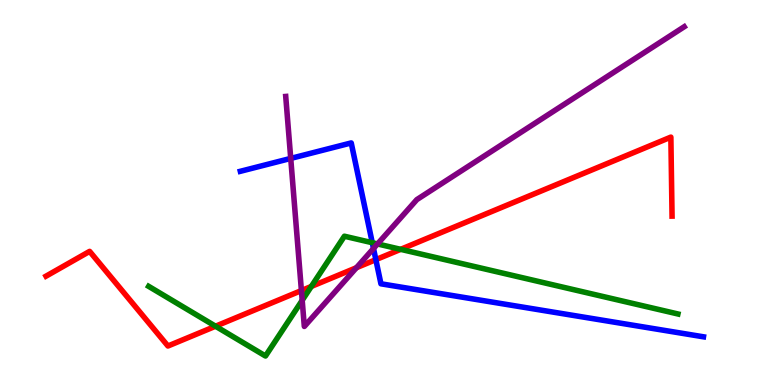[{'lines': ['blue', 'red'], 'intersections': [{'x': 4.85, 'y': 3.26}]}, {'lines': ['green', 'red'], 'intersections': [{'x': 2.78, 'y': 1.53}, {'x': 4.02, 'y': 2.56}, {'x': 5.17, 'y': 3.52}]}, {'lines': ['purple', 'red'], 'intersections': [{'x': 3.89, 'y': 2.45}, {'x': 4.6, 'y': 3.05}]}, {'lines': ['blue', 'green'], 'intersections': [{'x': 4.8, 'y': 3.7}]}, {'lines': ['blue', 'purple'], 'intersections': [{'x': 3.75, 'y': 5.89}, {'x': 4.82, 'y': 3.55}]}, {'lines': ['green', 'purple'], 'intersections': [{'x': 3.9, 'y': 2.2}, {'x': 4.87, 'y': 3.66}]}]